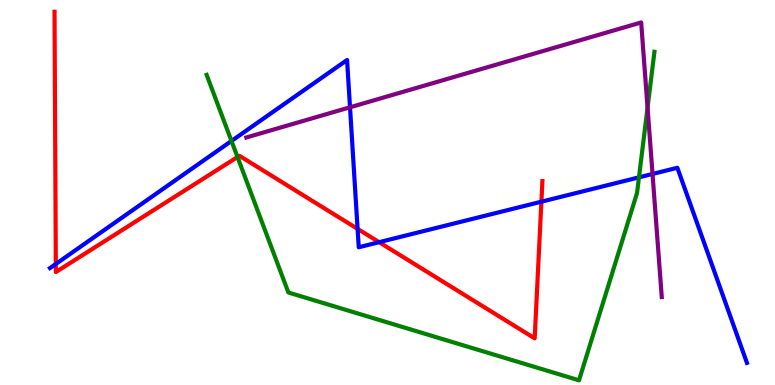[{'lines': ['blue', 'red'], 'intersections': [{'x': 0.72, 'y': 3.14}, {'x': 4.61, 'y': 4.06}, {'x': 4.89, 'y': 3.71}, {'x': 6.99, 'y': 4.76}]}, {'lines': ['green', 'red'], 'intersections': [{'x': 3.06, 'y': 5.92}]}, {'lines': ['purple', 'red'], 'intersections': []}, {'lines': ['blue', 'green'], 'intersections': [{'x': 2.99, 'y': 6.34}, {'x': 8.24, 'y': 5.39}]}, {'lines': ['blue', 'purple'], 'intersections': [{'x': 4.52, 'y': 7.21}, {'x': 8.42, 'y': 5.48}]}, {'lines': ['green', 'purple'], 'intersections': [{'x': 8.36, 'y': 7.2}]}]